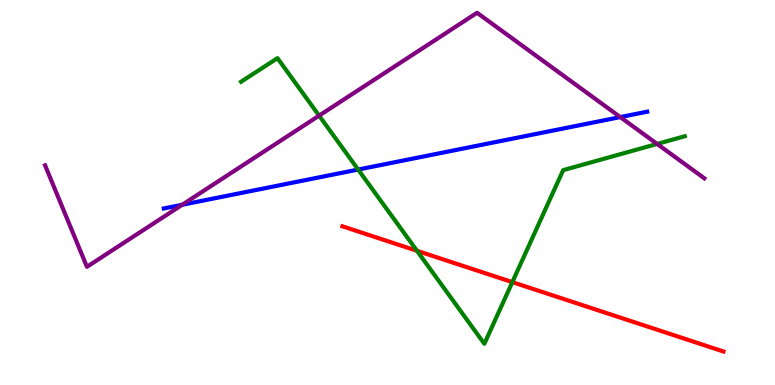[{'lines': ['blue', 'red'], 'intersections': []}, {'lines': ['green', 'red'], 'intersections': [{'x': 5.38, 'y': 3.49}, {'x': 6.61, 'y': 2.67}]}, {'lines': ['purple', 'red'], 'intersections': []}, {'lines': ['blue', 'green'], 'intersections': [{'x': 4.62, 'y': 5.6}]}, {'lines': ['blue', 'purple'], 'intersections': [{'x': 2.35, 'y': 4.68}, {'x': 8.0, 'y': 6.96}]}, {'lines': ['green', 'purple'], 'intersections': [{'x': 4.12, 'y': 7.0}, {'x': 8.48, 'y': 6.26}]}]